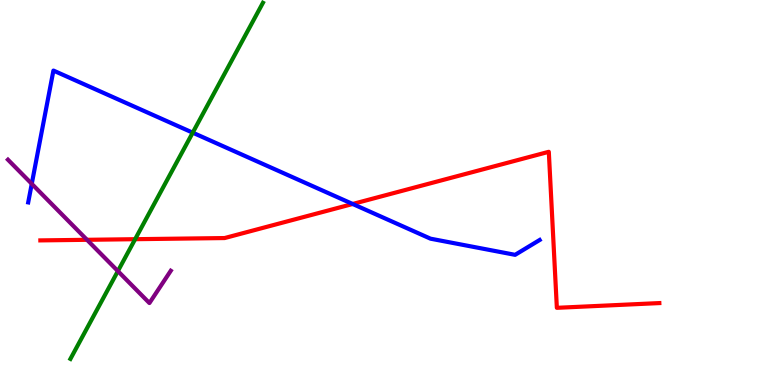[{'lines': ['blue', 'red'], 'intersections': [{'x': 4.55, 'y': 4.7}]}, {'lines': ['green', 'red'], 'intersections': [{'x': 1.74, 'y': 3.79}]}, {'lines': ['purple', 'red'], 'intersections': [{'x': 1.12, 'y': 3.77}]}, {'lines': ['blue', 'green'], 'intersections': [{'x': 2.49, 'y': 6.55}]}, {'lines': ['blue', 'purple'], 'intersections': [{'x': 0.41, 'y': 5.23}]}, {'lines': ['green', 'purple'], 'intersections': [{'x': 1.52, 'y': 2.96}]}]